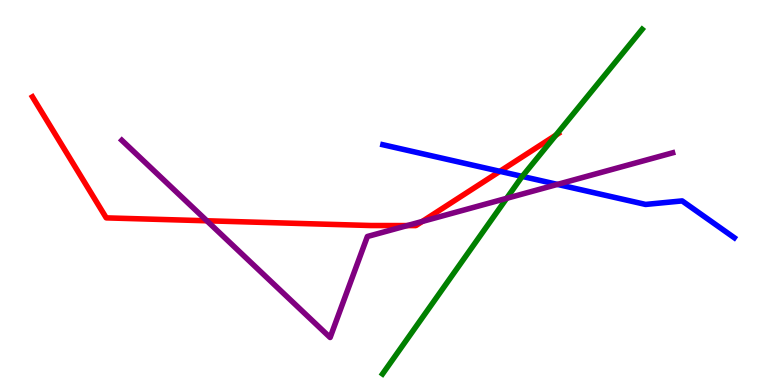[{'lines': ['blue', 'red'], 'intersections': [{'x': 6.45, 'y': 5.55}]}, {'lines': ['green', 'red'], 'intersections': [{'x': 7.17, 'y': 6.49}]}, {'lines': ['purple', 'red'], 'intersections': [{'x': 2.67, 'y': 4.27}, {'x': 5.25, 'y': 4.14}, {'x': 5.45, 'y': 4.25}]}, {'lines': ['blue', 'green'], 'intersections': [{'x': 6.74, 'y': 5.42}]}, {'lines': ['blue', 'purple'], 'intersections': [{'x': 7.19, 'y': 5.21}]}, {'lines': ['green', 'purple'], 'intersections': [{'x': 6.54, 'y': 4.85}]}]